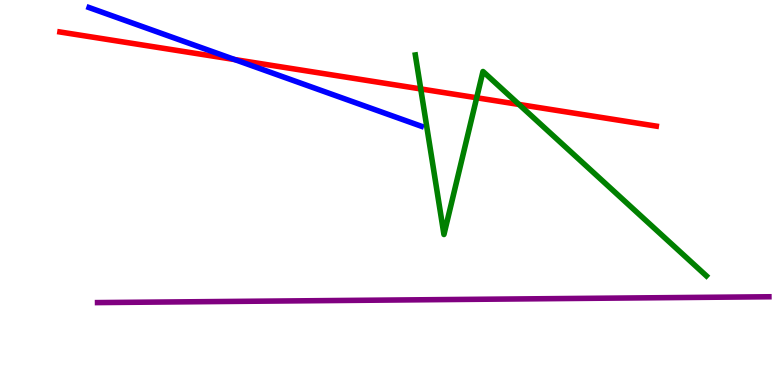[{'lines': ['blue', 'red'], 'intersections': [{'x': 3.03, 'y': 8.45}]}, {'lines': ['green', 'red'], 'intersections': [{'x': 5.43, 'y': 7.69}, {'x': 6.15, 'y': 7.46}, {'x': 6.7, 'y': 7.29}]}, {'lines': ['purple', 'red'], 'intersections': []}, {'lines': ['blue', 'green'], 'intersections': []}, {'lines': ['blue', 'purple'], 'intersections': []}, {'lines': ['green', 'purple'], 'intersections': []}]